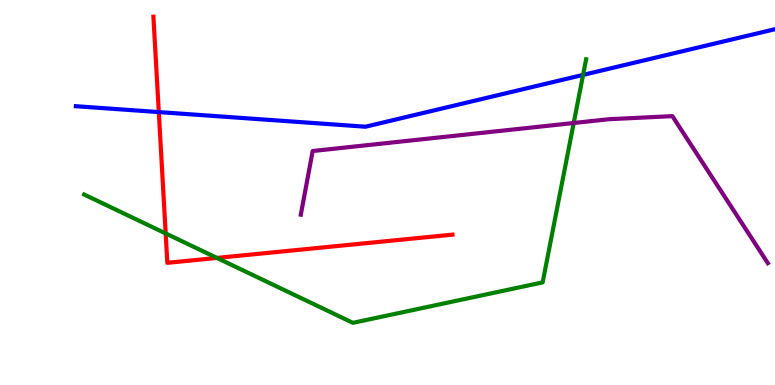[{'lines': ['blue', 'red'], 'intersections': [{'x': 2.05, 'y': 7.09}]}, {'lines': ['green', 'red'], 'intersections': [{'x': 2.14, 'y': 3.94}, {'x': 2.8, 'y': 3.3}]}, {'lines': ['purple', 'red'], 'intersections': []}, {'lines': ['blue', 'green'], 'intersections': [{'x': 7.52, 'y': 8.05}]}, {'lines': ['blue', 'purple'], 'intersections': []}, {'lines': ['green', 'purple'], 'intersections': [{'x': 7.4, 'y': 6.81}]}]